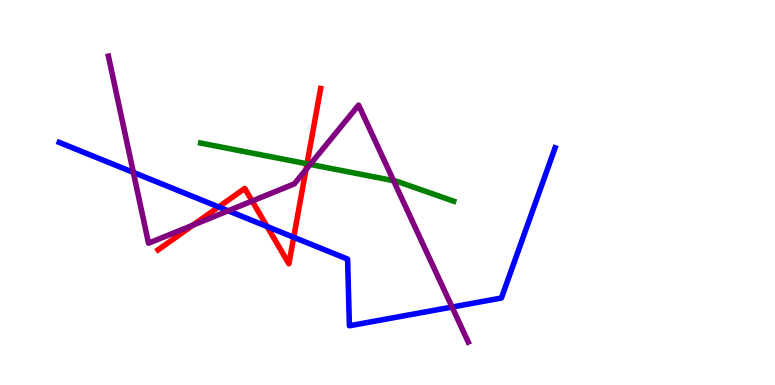[{'lines': ['blue', 'red'], 'intersections': [{'x': 2.82, 'y': 4.63}, {'x': 3.45, 'y': 4.12}, {'x': 3.79, 'y': 3.84}]}, {'lines': ['green', 'red'], 'intersections': [{'x': 3.96, 'y': 5.75}]}, {'lines': ['purple', 'red'], 'intersections': [{'x': 2.49, 'y': 4.15}, {'x': 3.25, 'y': 4.78}, {'x': 3.95, 'y': 5.59}]}, {'lines': ['blue', 'green'], 'intersections': []}, {'lines': ['blue', 'purple'], 'intersections': [{'x': 1.72, 'y': 5.52}, {'x': 2.94, 'y': 4.53}, {'x': 5.83, 'y': 2.02}]}, {'lines': ['green', 'purple'], 'intersections': [{'x': 4.0, 'y': 5.73}, {'x': 5.08, 'y': 5.31}]}]